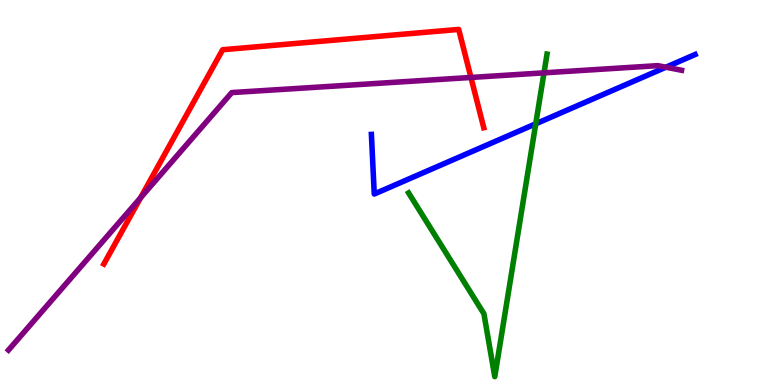[{'lines': ['blue', 'red'], 'intersections': []}, {'lines': ['green', 'red'], 'intersections': []}, {'lines': ['purple', 'red'], 'intersections': [{'x': 1.81, 'y': 4.86}, {'x': 6.08, 'y': 7.99}]}, {'lines': ['blue', 'green'], 'intersections': [{'x': 6.91, 'y': 6.78}]}, {'lines': ['blue', 'purple'], 'intersections': [{'x': 8.59, 'y': 8.25}]}, {'lines': ['green', 'purple'], 'intersections': [{'x': 7.02, 'y': 8.11}]}]